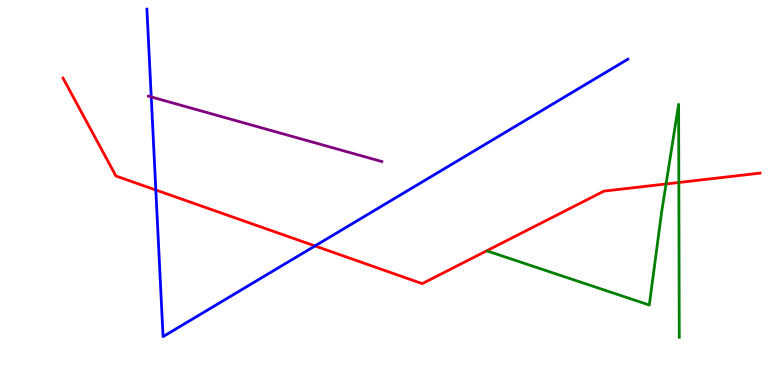[{'lines': ['blue', 'red'], 'intersections': [{'x': 2.01, 'y': 5.06}, {'x': 4.06, 'y': 3.61}]}, {'lines': ['green', 'red'], 'intersections': [{'x': 8.59, 'y': 5.22}, {'x': 8.76, 'y': 5.26}]}, {'lines': ['purple', 'red'], 'intersections': []}, {'lines': ['blue', 'green'], 'intersections': []}, {'lines': ['blue', 'purple'], 'intersections': [{'x': 1.95, 'y': 7.48}]}, {'lines': ['green', 'purple'], 'intersections': []}]